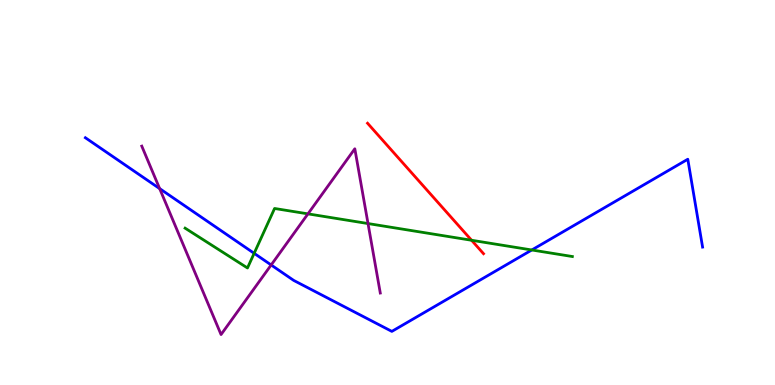[{'lines': ['blue', 'red'], 'intersections': []}, {'lines': ['green', 'red'], 'intersections': [{'x': 6.08, 'y': 3.76}]}, {'lines': ['purple', 'red'], 'intersections': []}, {'lines': ['blue', 'green'], 'intersections': [{'x': 3.28, 'y': 3.42}, {'x': 6.86, 'y': 3.51}]}, {'lines': ['blue', 'purple'], 'intersections': [{'x': 2.06, 'y': 5.1}, {'x': 3.5, 'y': 3.12}]}, {'lines': ['green', 'purple'], 'intersections': [{'x': 3.97, 'y': 4.45}, {'x': 4.75, 'y': 4.19}]}]